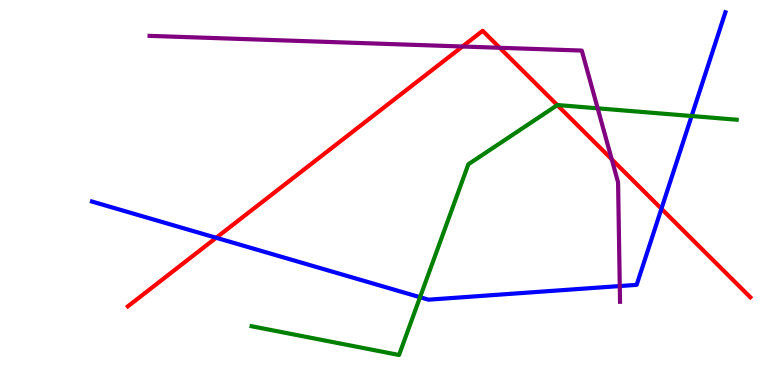[{'lines': ['blue', 'red'], 'intersections': [{'x': 2.79, 'y': 3.82}, {'x': 8.53, 'y': 4.58}]}, {'lines': ['green', 'red'], 'intersections': [{'x': 7.19, 'y': 7.27}]}, {'lines': ['purple', 'red'], 'intersections': [{'x': 5.97, 'y': 8.79}, {'x': 6.45, 'y': 8.76}, {'x': 7.89, 'y': 5.86}]}, {'lines': ['blue', 'green'], 'intersections': [{'x': 5.42, 'y': 2.28}, {'x': 8.92, 'y': 6.99}]}, {'lines': ['blue', 'purple'], 'intersections': [{'x': 8.0, 'y': 2.57}]}, {'lines': ['green', 'purple'], 'intersections': [{'x': 7.71, 'y': 7.19}]}]